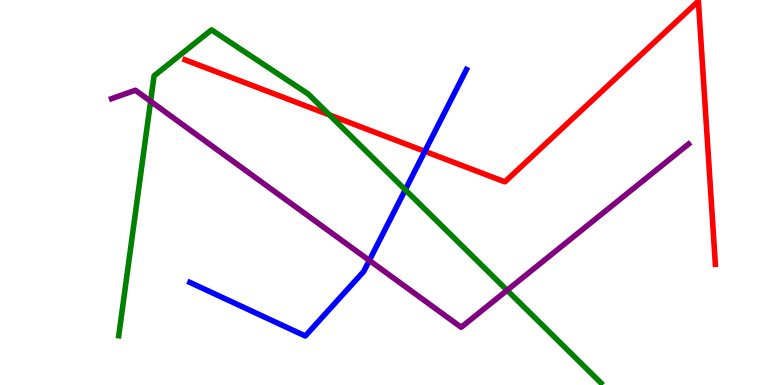[{'lines': ['blue', 'red'], 'intersections': [{'x': 5.48, 'y': 6.07}]}, {'lines': ['green', 'red'], 'intersections': [{'x': 4.25, 'y': 7.02}]}, {'lines': ['purple', 'red'], 'intersections': []}, {'lines': ['blue', 'green'], 'intersections': [{'x': 5.23, 'y': 5.07}]}, {'lines': ['blue', 'purple'], 'intersections': [{'x': 4.77, 'y': 3.24}]}, {'lines': ['green', 'purple'], 'intersections': [{'x': 1.94, 'y': 7.37}, {'x': 6.54, 'y': 2.46}]}]